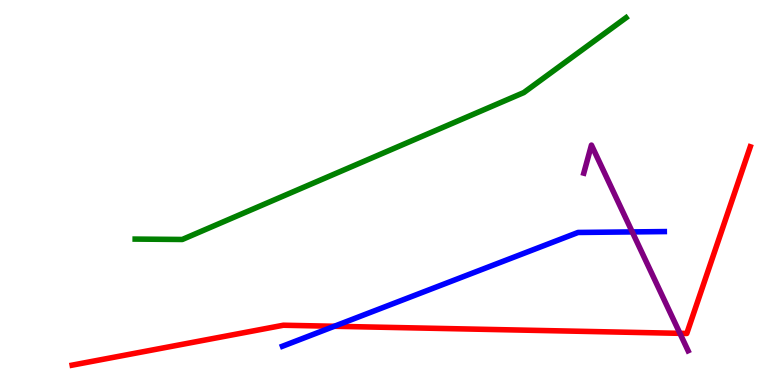[{'lines': ['blue', 'red'], 'intersections': [{'x': 4.31, 'y': 1.53}]}, {'lines': ['green', 'red'], 'intersections': []}, {'lines': ['purple', 'red'], 'intersections': [{'x': 8.77, 'y': 1.34}]}, {'lines': ['blue', 'green'], 'intersections': []}, {'lines': ['blue', 'purple'], 'intersections': [{'x': 8.16, 'y': 3.98}]}, {'lines': ['green', 'purple'], 'intersections': []}]